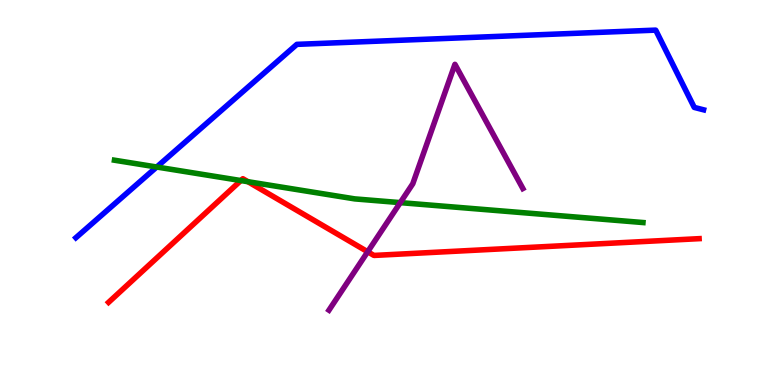[{'lines': ['blue', 'red'], 'intersections': []}, {'lines': ['green', 'red'], 'intersections': [{'x': 3.11, 'y': 5.31}, {'x': 3.2, 'y': 5.28}]}, {'lines': ['purple', 'red'], 'intersections': [{'x': 4.74, 'y': 3.46}]}, {'lines': ['blue', 'green'], 'intersections': [{'x': 2.02, 'y': 5.66}]}, {'lines': ['blue', 'purple'], 'intersections': []}, {'lines': ['green', 'purple'], 'intersections': [{'x': 5.16, 'y': 4.74}]}]